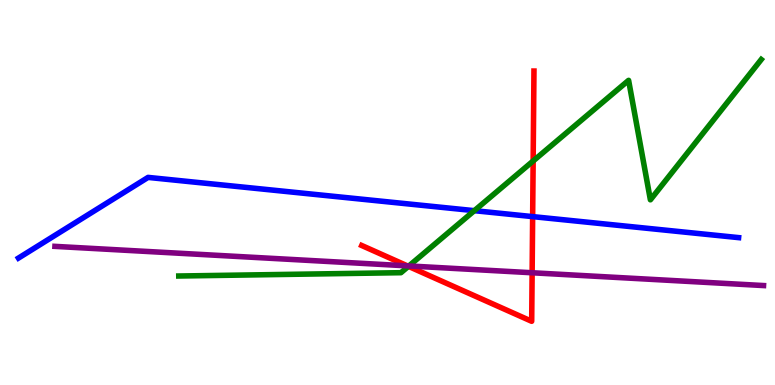[{'lines': ['blue', 'red'], 'intersections': [{'x': 6.87, 'y': 4.37}]}, {'lines': ['green', 'red'], 'intersections': [{'x': 5.27, 'y': 3.08}, {'x': 6.88, 'y': 5.82}]}, {'lines': ['purple', 'red'], 'intersections': [{'x': 5.26, 'y': 3.09}, {'x': 6.87, 'y': 2.92}]}, {'lines': ['blue', 'green'], 'intersections': [{'x': 6.12, 'y': 4.53}]}, {'lines': ['blue', 'purple'], 'intersections': []}, {'lines': ['green', 'purple'], 'intersections': [{'x': 5.28, 'y': 3.09}]}]